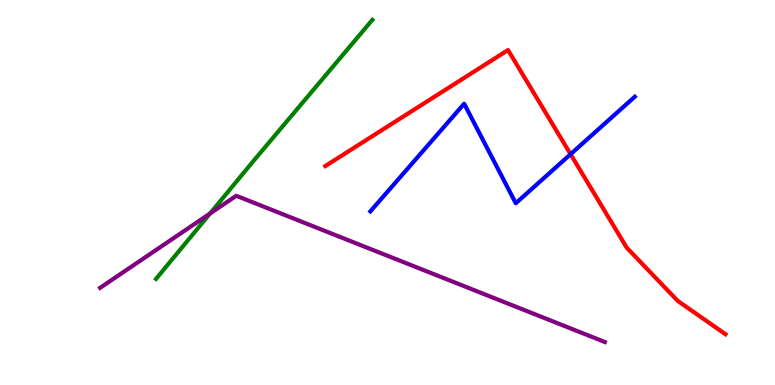[{'lines': ['blue', 'red'], 'intersections': [{'x': 7.36, 'y': 5.99}]}, {'lines': ['green', 'red'], 'intersections': []}, {'lines': ['purple', 'red'], 'intersections': []}, {'lines': ['blue', 'green'], 'intersections': []}, {'lines': ['blue', 'purple'], 'intersections': []}, {'lines': ['green', 'purple'], 'intersections': [{'x': 2.71, 'y': 4.45}]}]